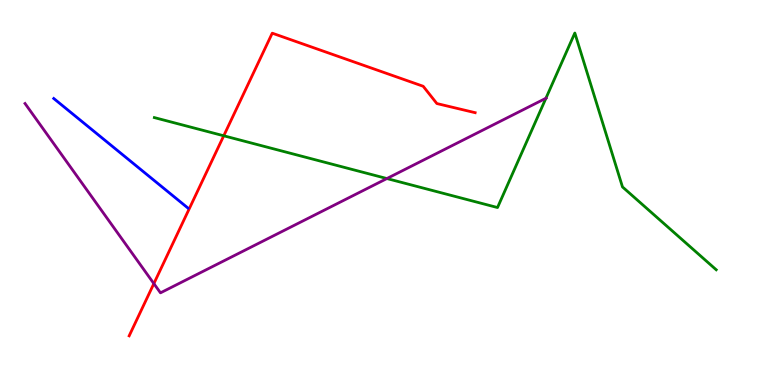[{'lines': ['blue', 'red'], 'intersections': []}, {'lines': ['green', 'red'], 'intersections': [{'x': 2.89, 'y': 6.47}]}, {'lines': ['purple', 'red'], 'intersections': [{'x': 1.99, 'y': 2.63}]}, {'lines': ['blue', 'green'], 'intersections': []}, {'lines': ['blue', 'purple'], 'intersections': []}, {'lines': ['green', 'purple'], 'intersections': [{'x': 4.99, 'y': 5.36}, {'x': 7.04, 'y': 7.45}]}]